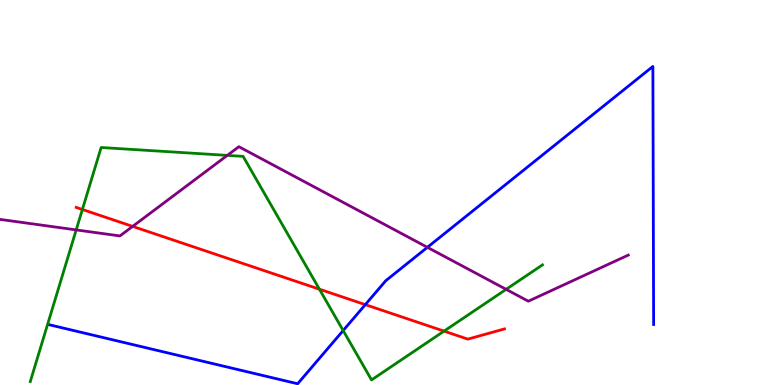[{'lines': ['blue', 'red'], 'intersections': [{'x': 4.71, 'y': 2.09}]}, {'lines': ['green', 'red'], 'intersections': [{'x': 1.06, 'y': 4.56}, {'x': 4.12, 'y': 2.49}, {'x': 5.73, 'y': 1.4}]}, {'lines': ['purple', 'red'], 'intersections': [{'x': 1.71, 'y': 4.12}]}, {'lines': ['blue', 'green'], 'intersections': [{'x': 4.43, 'y': 1.41}]}, {'lines': ['blue', 'purple'], 'intersections': [{'x': 5.51, 'y': 3.58}]}, {'lines': ['green', 'purple'], 'intersections': [{'x': 0.983, 'y': 4.03}, {'x': 2.93, 'y': 5.96}, {'x': 6.53, 'y': 2.48}]}]